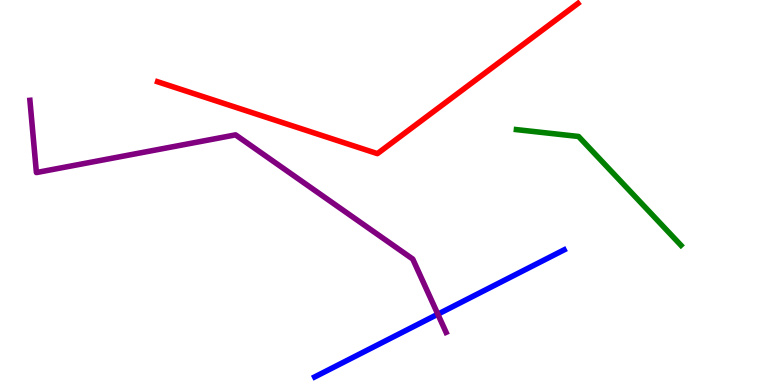[{'lines': ['blue', 'red'], 'intersections': []}, {'lines': ['green', 'red'], 'intersections': []}, {'lines': ['purple', 'red'], 'intersections': []}, {'lines': ['blue', 'green'], 'intersections': []}, {'lines': ['blue', 'purple'], 'intersections': [{'x': 5.65, 'y': 1.84}]}, {'lines': ['green', 'purple'], 'intersections': []}]